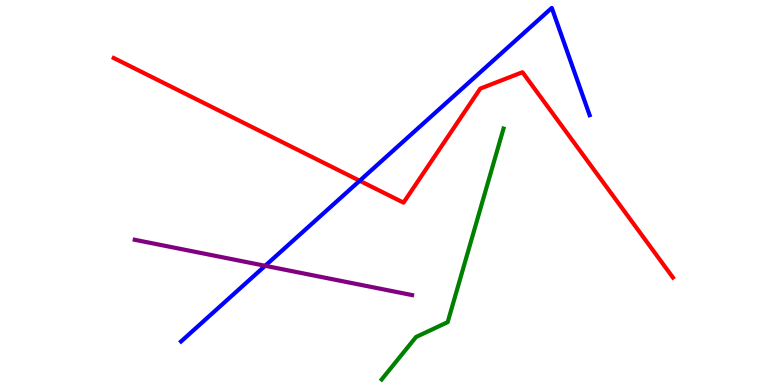[{'lines': ['blue', 'red'], 'intersections': [{'x': 4.64, 'y': 5.31}]}, {'lines': ['green', 'red'], 'intersections': []}, {'lines': ['purple', 'red'], 'intersections': []}, {'lines': ['blue', 'green'], 'intersections': []}, {'lines': ['blue', 'purple'], 'intersections': [{'x': 3.42, 'y': 3.1}]}, {'lines': ['green', 'purple'], 'intersections': []}]